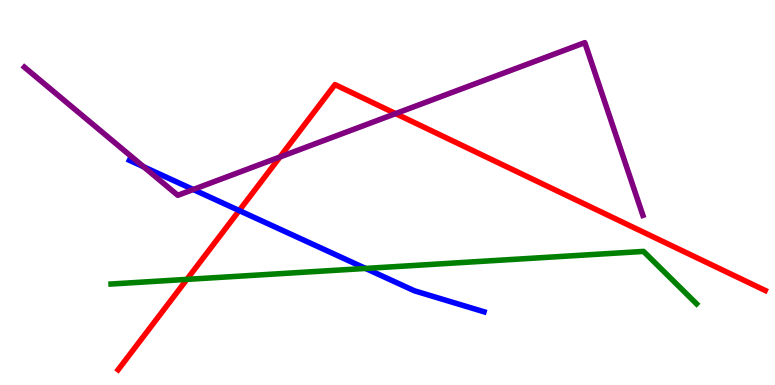[{'lines': ['blue', 'red'], 'intersections': [{'x': 3.09, 'y': 4.53}]}, {'lines': ['green', 'red'], 'intersections': [{'x': 2.41, 'y': 2.74}]}, {'lines': ['purple', 'red'], 'intersections': [{'x': 3.61, 'y': 5.92}, {'x': 5.1, 'y': 7.05}]}, {'lines': ['blue', 'green'], 'intersections': [{'x': 4.72, 'y': 3.03}]}, {'lines': ['blue', 'purple'], 'intersections': [{'x': 1.85, 'y': 5.67}, {'x': 2.49, 'y': 5.08}]}, {'lines': ['green', 'purple'], 'intersections': []}]